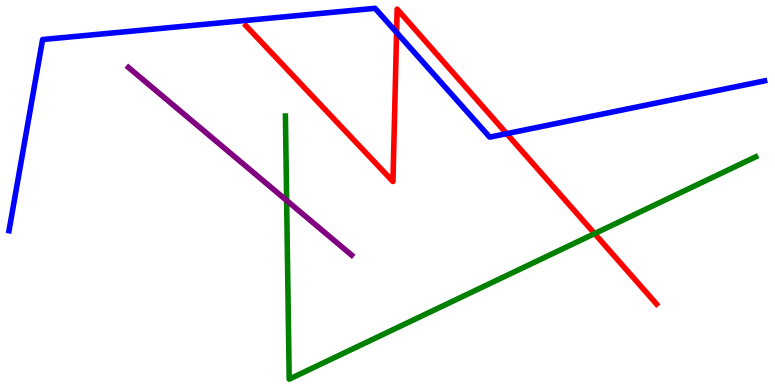[{'lines': ['blue', 'red'], 'intersections': [{'x': 5.12, 'y': 9.16}, {'x': 6.54, 'y': 6.53}]}, {'lines': ['green', 'red'], 'intersections': [{'x': 7.67, 'y': 3.93}]}, {'lines': ['purple', 'red'], 'intersections': []}, {'lines': ['blue', 'green'], 'intersections': []}, {'lines': ['blue', 'purple'], 'intersections': []}, {'lines': ['green', 'purple'], 'intersections': [{'x': 3.7, 'y': 4.79}]}]